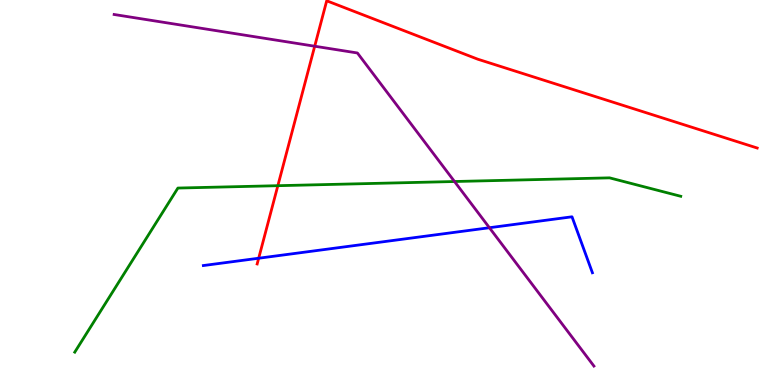[{'lines': ['blue', 'red'], 'intersections': [{'x': 3.34, 'y': 3.29}]}, {'lines': ['green', 'red'], 'intersections': [{'x': 3.59, 'y': 5.18}]}, {'lines': ['purple', 'red'], 'intersections': [{'x': 4.06, 'y': 8.8}]}, {'lines': ['blue', 'green'], 'intersections': []}, {'lines': ['blue', 'purple'], 'intersections': [{'x': 6.32, 'y': 4.09}]}, {'lines': ['green', 'purple'], 'intersections': [{'x': 5.86, 'y': 5.29}]}]